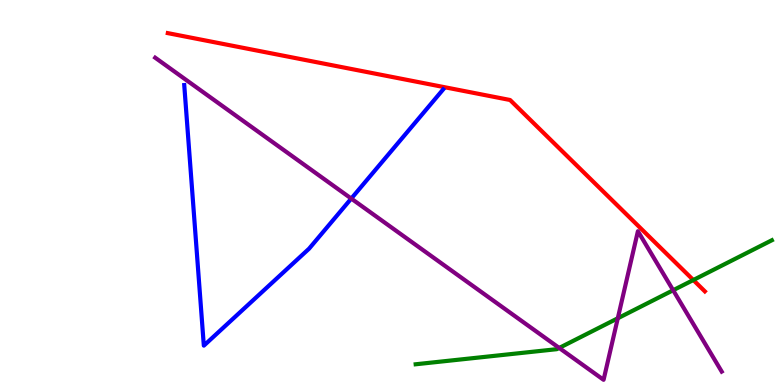[{'lines': ['blue', 'red'], 'intersections': []}, {'lines': ['green', 'red'], 'intersections': [{'x': 8.95, 'y': 2.73}]}, {'lines': ['purple', 'red'], 'intersections': []}, {'lines': ['blue', 'green'], 'intersections': []}, {'lines': ['blue', 'purple'], 'intersections': [{'x': 4.53, 'y': 4.84}]}, {'lines': ['green', 'purple'], 'intersections': [{'x': 7.22, 'y': 0.962}, {'x': 7.97, 'y': 1.73}, {'x': 8.69, 'y': 2.46}]}]